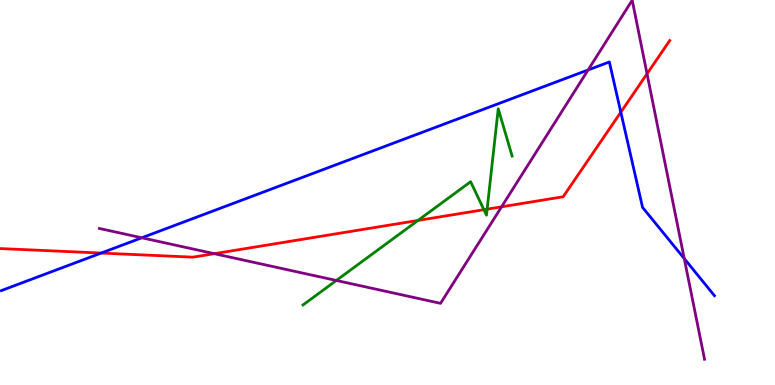[{'lines': ['blue', 'red'], 'intersections': [{'x': 1.31, 'y': 3.43}, {'x': 8.01, 'y': 7.09}]}, {'lines': ['green', 'red'], 'intersections': [{'x': 5.39, 'y': 4.27}, {'x': 6.24, 'y': 4.55}, {'x': 6.29, 'y': 4.57}]}, {'lines': ['purple', 'red'], 'intersections': [{'x': 2.77, 'y': 3.41}, {'x': 6.47, 'y': 4.63}, {'x': 8.35, 'y': 8.08}]}, {'lines': ['blue', 'green'], 'intersections': []}, {'lines': ['blue', 'purple'], 'intersections': [{'x': 1.83, 'y': 3.82}, {'x': 7.59, 'y': 8.18}, {'x': 8.83, 'y': 3.28}]}, {'lines': ['green', 'purple'], 'intersections': [{'x': 4.34, 'y': 2.72}]}]